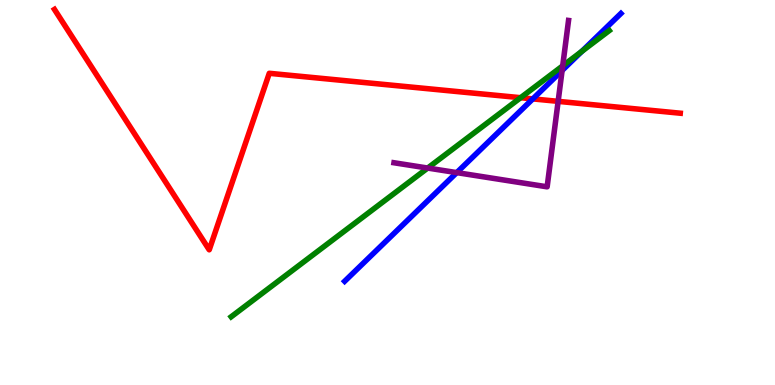[{'lines': ['blue', 'red'], 'intersections': [{'x': 6.87, 'y': 7.43}]}, {'lines': ['green', 'red'], 'intersections': [{'x': 6.72, 'y': 7.46}]}, {'lines': ['purple', 'red'], 'intersections': [{'x': 7.2, 'y': 7.37}]}, {'lines': ['blue', 'green'], 'intersections': [{'x': 7.51, 'y': 8.66}]}, {'lines': ['blue', 'purple'], 'intersections': [{'x': 5.89, 'y': 5.52}, {'x': 7.25, 'y': 8.17}]}, {'lines': ['green', 'purple'], 'intersections': [{'x': 5.52, 'y': 5.64}, {'x': 7.26, 'y': 8.29}]}]